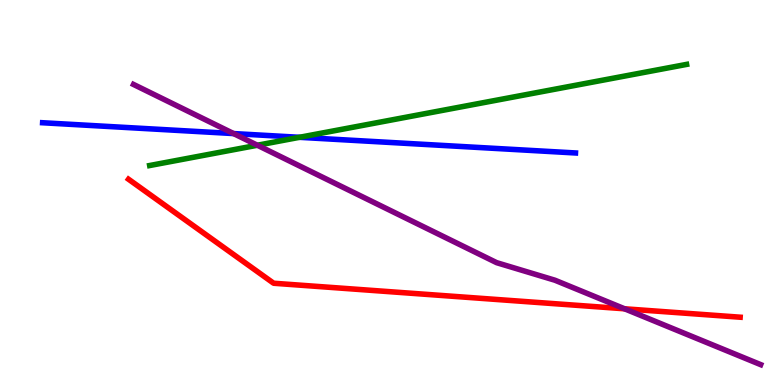[{'lines': ['blue', 'red'], 'intersections': []}, {'lines': ['green', 'red'], 'intersections': []}, {'lines': ['purple', 'red'], 'intersections': [{'x': 8.06, 'y': 1.98}]}, {'lines': ['blue', 'green'], 'intersections': [{'x': 3.86, 'y': 6.43}]}, {'lines': ['blue', 'purple'], 'intersections': [{'x': 3.01, 'y': 6.53}]}, {'lines': ['green', 'purple'], 'intersections': [{'x': 3.32, 'y': 6.23}]}]